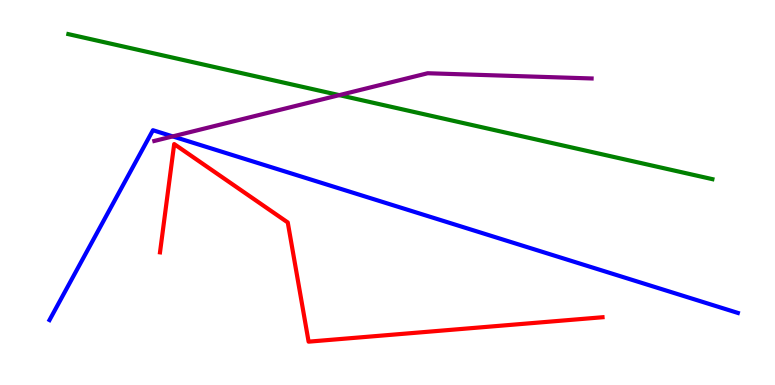[{'lines': ['blue', 'red'], 'intersections': []}, {'lines': ['green', 'red'], 'intersections': []}, {'lines': ['purple', 'red'], 'intersections': []}, {'lines': ['blue', 'green'], 'intersections': []}, {'lines': ['blue', 'purple'], 'intersections': [{'x': 2.23, 'y': 6.46}]}, {'lines': ['green', 'purple'], 'intersections': [{'x': 4.38, 'y': 7.53}]}]